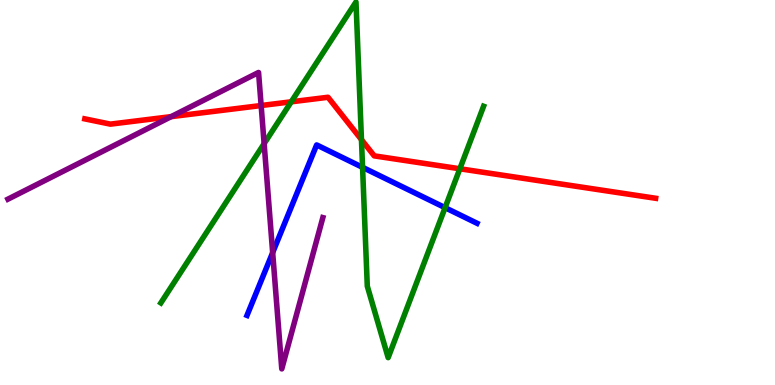[{'lines': ['blue', 'red'], 'intersections': []}, {'lines': ['green', 'red'], 'intersections': [{'x': 3.76, 'y': 7.36}, {'x': 4.66, 'y': 6.37}, {'x': 5.93, 'y': 5.62}]}, {'lines': ['purple', 'red'], 'intersections': [{'x': 2.21, 'y': 6.97}, {'x': 3.37, 'y': 7.26}]}, {'lines': ['blue', 'green'], 'intersections': [{'x': 4.68, 'y': 5.65}, {'x': 5.74, 'y': 4.61}]}, {'lines': ['blue', 'purple'], 'intersections': [{'x': 3.52, 'y': 3.44}]}, {'lines': ['green', 'purple'], 'intersections': [{'x': 3.41, 'y': 6.27}]}]